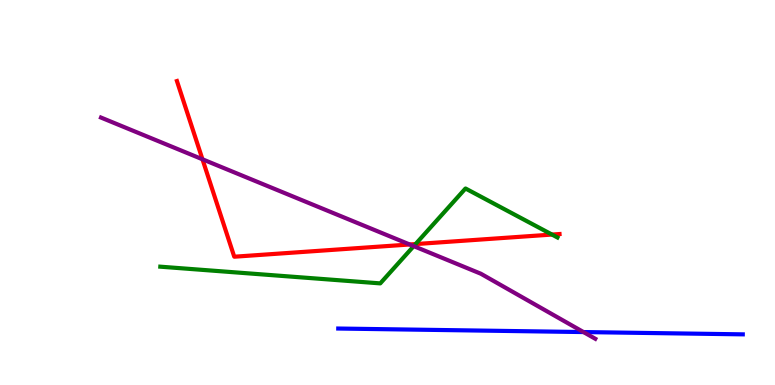[{'lines': ['blue', 'red'], 'intersections': []}, {'lines': ['green', 'red'], 'intersections': [{'x': 5.36, 'y': 3.66}, {'x': 7.12, 'y': 3.91}]}, {'lines': ['purple', 'red'], 'intersections': [{'x': 2.61, 'y': 5.86}, {'x': 5.29, 'y': 3.65}]}, {'lines': ['blue', 'green'], 'intersections': []}, {'lines': ['blue', 'purple'], 'intersections': [{'x': 7.53, 'y': 1.38}]}, {'lines': ['green', 'purple'], 'intersections': [{'x': 5.34, 'y': 3.61}]}]